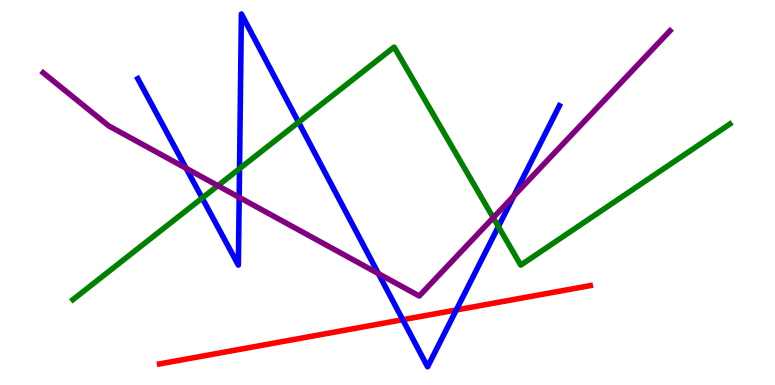[{'lines': ['blue', 'red'], 'intersections': [{'x': 5.2, 'y': 1.7}, {'x': 5.89, 'y': 1.95}]}, {'lines': ['green', 'red'], 'intersections': []}, {'lines': ['purple', 'red'], 'intersections': []}, {'lines': ['blue', 'green'], 'intersections': [{'x': 2.61, 'y': 4.86}, {'x': 3.09, 'y': 5.62}, {'x': 3.85, 'y': 6.82}, {'x': 6.43, 'y': 4.11}]}, {'lines': ['blue', 'purple'], 'intersections': [{'x': 2.4, 'y': 5.63}, {'x': 3.09, 'y': 4.87}, {'x': 4.88, 'y': 2.89}, {'x': 6.63, 'y': 4.91}]}, {'lines': ['green', 'purple'], 'intersections': [{'x': 2.81, 'y': 5.18}, {'x': 6.36, 'y': 4.35}]}]